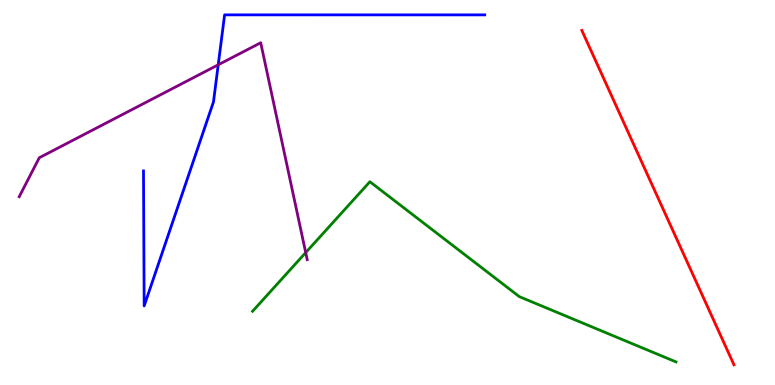[{'lines': ['blue', 'red'], 'intersections': []}, {'lines': ['green', 'red'], 'intersections': []}, {'lines': ['purple', 'red'], 'intersections': []}, {'lines': ['blue', 'green'], 'intersections': []}, {'lines': ['blue', 'purple'], 'intersections': [{'x': 2.82, 'y': 8.32}]}, {'lines': ['green', 'purple'], 'intersections': [{'x': 3.94, 'y': 3.44}]}]